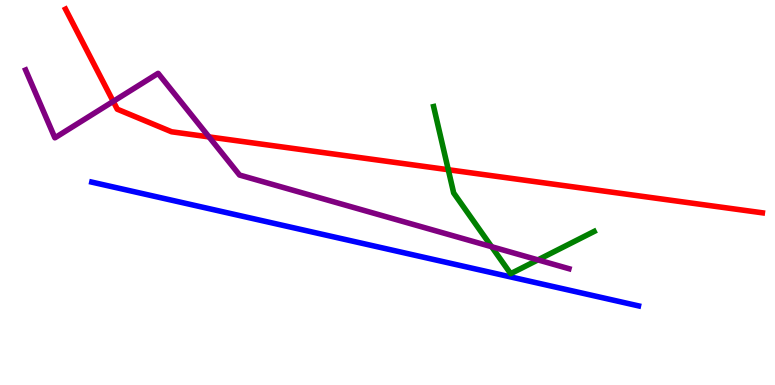[{'lines': ['blue', 'red'], 'intersections': []}, {'lines': ['green', 'red'], 'intersections': [{'x': 5.78, 'y': 5.59}]}, {'lines': ['purple', 'red'], 'intersections': [{'x': 1.46, 'y': 7.37}, {'x': 2.7, 'y': 6.44}]}, {'lines': ['blue', 'green'], 'intersections': []}, {'lines': ['blue', 'purple'], 'intersections': []}, {'lines': ['green', 'purple'], 'intersections': [{'x': 6.34, 'y': 3.59}, {'x': 6.94, 'y': 3.25}]}]